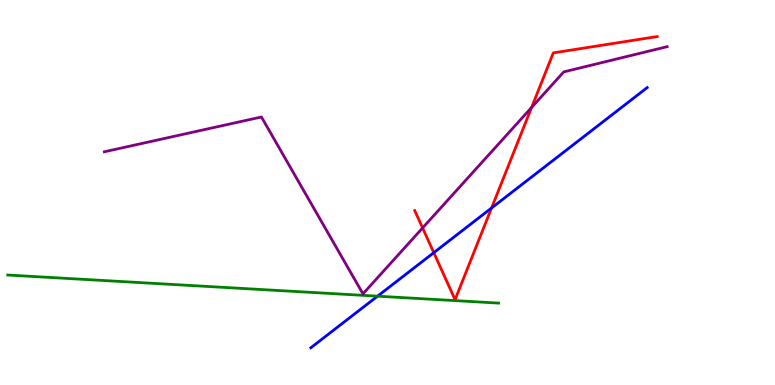[{'lines': ['blue', 'red'], 'intersections': [{'x': 5.6, 'y': 3.44}, {'x': 6.34, 'y': 4.6}]}, {'lines': ['green', 'red'], 'intersections': []}, {'lines': ['purple', 'red'], 'intersections': [{'x': 5.45, 'y': 4.08}, {'x': 6.86, 'y': 7.21}]}, {'lines': ['blue', 'green'], 'intersections': [{'x': 4.87, 'y': 2.31}]}, {'lines': ['blue', 'purple'], 'intersections': []}, {'lines': ['green', 'purple'], 'intersections': []}]